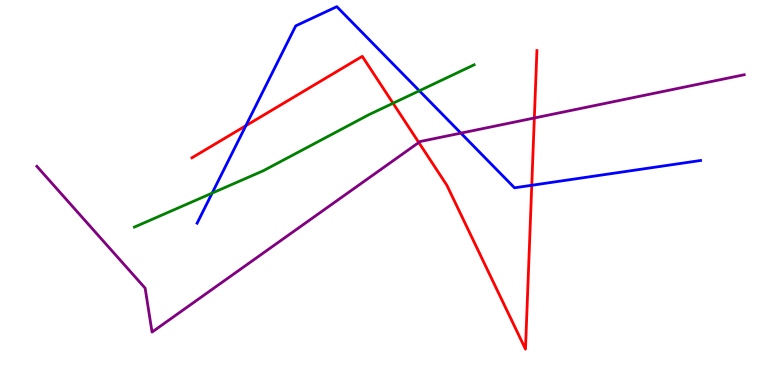[{'lines': ['blue', 'red'], 'intersections': [{'x': 3.17, 'y': 6.73}, {'x': 6.86, 'y': 5.19}]}, {'lines': ['green', 'red'], 'intersections': [{'x': 5.07, 'y': 7.32}]}, {'lines': ['purple', 'red'], 'intersections': [{'x': 5.4, 'y': 6.3}, {'x': 6.89, 'y': 6.94}]}, {'lines': ['blue', 'green'], 'intersections': [{'x': 2.74, 'y': 4.98}, {'x': 5.41, 'y': 7.64}]}, {'lines': ['blue', 'purple'], 'intersections': [{'x': 5.95, 'y': 6.54}]}, {'lines': ['green', 'purple'], 'intersections': []}]